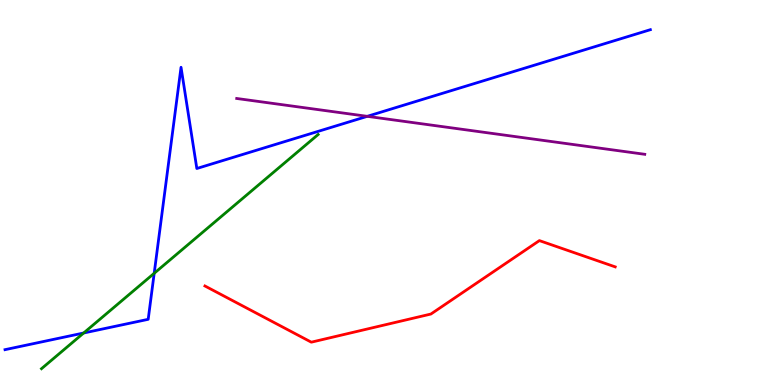[{'lines': ['blue', 'red'], 'intersections': []}, {'lines': ['green', 'red'], 'intersections': []}, {'lines': ['purple', 'red'], 'intersections': []}, {'lines': ['blue', 'green'], 'intersections': [{'x': 1.08, 'y': 1.35}, {'x': 1.99, 'y': 2.9}]}, {'lines': ['blue', 'purple'], 'intersections': [{'x': 4.74, 'y': 6.98}]}, {'lines': ['green', 'purple'], 'intersections': []}]